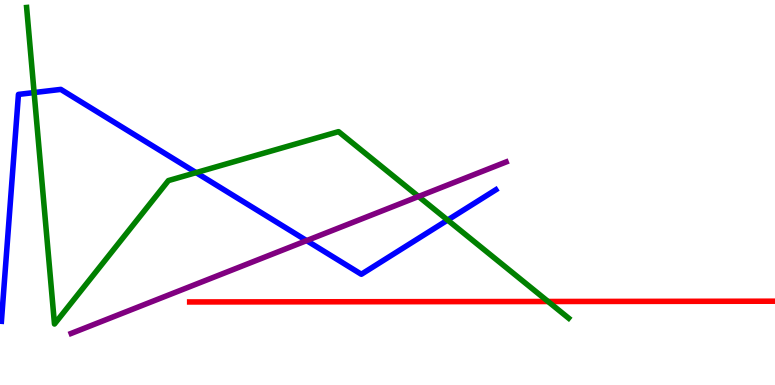[{'lines': ['blue', 'red'], 'intersections': []}, {'lines': ['green', 'red'], 'intersections': [{'x': 7.07, 'y': 2.17}]}, {'lines': ['purple', 'red'], 'intersections': []}, {'lines': ['blue', 'green'], 'intersections': [{'x': 0.44, 'y': 7.6}, {'x': 2.53, 'y': 5.52}, {'x': 5.78, 'y': 4.28}]}, {'lines': ['blue', 'purple'], 'intersections': [{'x': 3.96, 'y': 3.75}]}, {'lines': ['green', 'purple'], 'intersections': [{'x': 5.4, 'y': 4.9}]}]